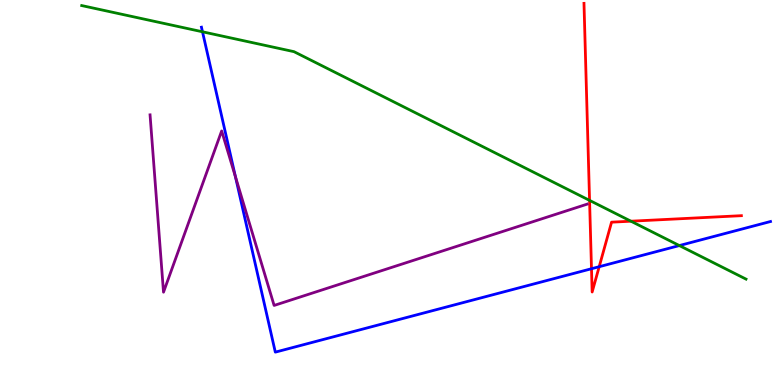[{'lines': ['blue', 'red'], 'intersections': [{'x': 7.63, 'y': 3.02}, {'x': 7.73, 'y': 3.07}]}, {'lines': ['green', 'red'], 'intersections': [{'x': 7.61, 'y': 4.8}, {'x': 8.14, 'y': 4.25}]}, {'lines': ['purple', 'red'], 'intersections': []}, {'lines': ['blue', 'green'], 'intersections': [{'x': 2.61, 'y': 9.17}, {'x': 8.77, 'y': 3.62}]}, {'lines': ['blue', 'purple'], 'intersections': [{'x': 3.04, 'y': 5.41}]}, {'lines': ['green', 'purple'], 'intersections': []}]